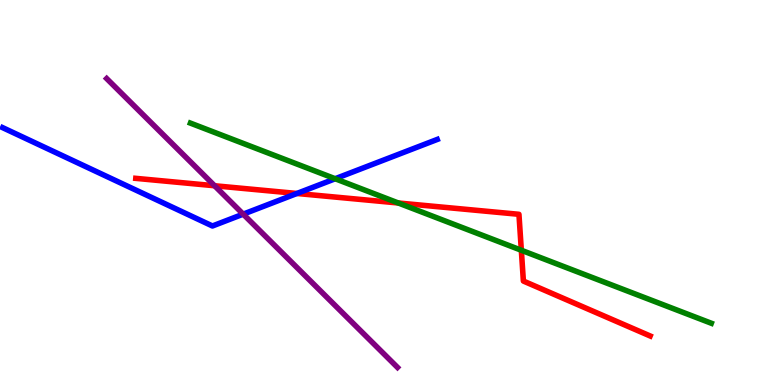[{'lines': ['blue', 'red'], 'intersections': [{'x': 3.83, 'y': 4.97}]}, {'lines': ['green', 'red'], 'intersections': [{'x': 5.14, 'y': 4.73}, {'x': 6.73, 'y': 3.5}]}, {'lines': ['purple', 'red'], 'intersections': [{'x': 2.77, 'y': 5.18}]}, {'lines': ['blue', 'green'], 'intersections': [{'x': 4.32, 'y': 5.36}]}, {'lines': ['blue', 'purple'], 'intersections': [{'x': 3.14, 'y': 4.44}]}, {'lines': ['green', 'purple'], 'intersections': []}]